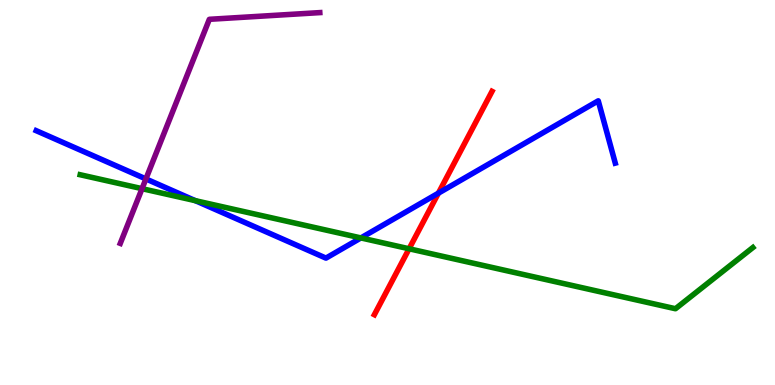[{'lines': ['blue', 'red'], 'intersections': [{'x': 5.66, 'y': 4.98}]}, {'lines': ['green', 'red'], 'intersections': [{'x': 5.28, 'y': 3.54}]}, {'lines': ['purple', 'red'], 'intersections': []}, {'lines': ['blue', 'green'], 'intersections': [{'x': 2.52, 'y': 4.79}, {'x': 4.66, 'y': 3.82}]}, {'lines': ['blue', 'purple'], 'intersections': [{'x': 1.88, 'y': 5.35}]}, {'lines': ['green', 'purple'], 'intersections': [{'x': 1.83, 'y': 5.1}]}]